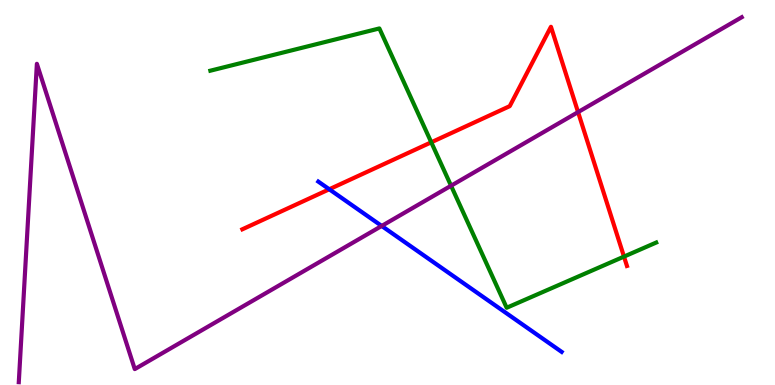[{'lines': ['blue', 'red'], 'intersections': [{'x': 4.25, 'y': 5.08}]}, {'lines': ['green', 'red'], 'intersections': [{'x': 5.56, 'y': 6.3}, {'x': 8.05, 'y': 3.34}]}, {'lines': ['purple', 'red'], 'intersections': [{'x': 7.46, 'y': 7.09}]}, {'lines': ['blue', 'green'], 'intersections': []}, {'lines': ['blue', 'purple'], 'intersections': [{'x': 4.93, 'y': 4.13}]}, {'lines': ['green', 'purple'], 'intersections': [{'x': 5.82, 'y': 5.18}]}]